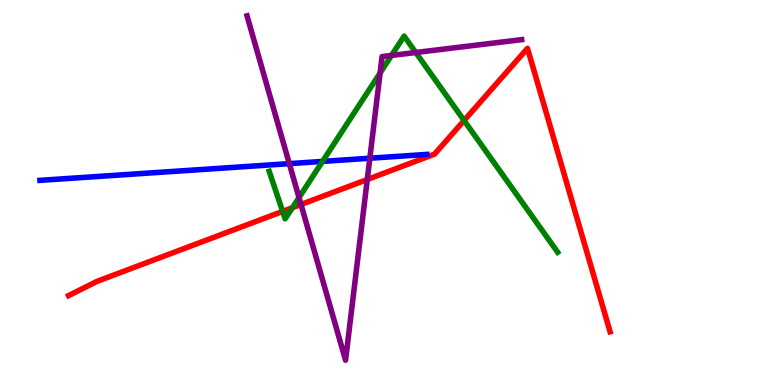[{'lines': ['blue', 'red'], 'intersections': []}, {'lines': ['green', 'red'], 'intersections': [{'x': 3.65, 'y': 4.51}, {'x': 3.77, 'y': 4.6}, {'x': 5.99, 'y': 6.87}]}, {'lines': ['purple', 'red'], 'intersections': [{'x': 3.88, 'y': 4.69}, {'x': 4.74, 'y': 5.34}]}, {'lines': ['blue', 'green'], 'intersections': [{'x': 4.16, 'y': 5.81}]}, {'lines': ['blue', 'purple'], 'intersections': [{'x': 3.73, 'y': 5.75}, {'x': 4.77, 'y': 5.89}]}, {'lines': ['green', 'purple'], 'intersections': [{'x': 3.86, 'y': 4.87}, {'x': 4.9, 'y': 8.1}, {'x': 5.05, 'y': 8.56}, {'x': 5.36, 'y': 8.64}]}]